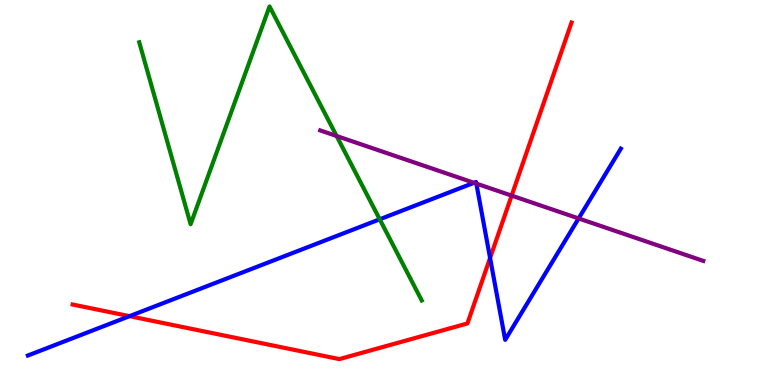[{'lines': ['blue', 'red'], 'intersections': [{'x': 1.67, 'y': 1.79}, {'x': 6.32, 'y': 3.3}]}, {'lines': ['green', 'red'], 'intersections': []}, {'lines': ['purple', 'red'], 'intersections': [{'x': 6.6, 'y': 4.92}]}, {'lines': ['blue', 'green'], 'intersections': [{'x': 4.9, 'y': 4.3}]}, {'lines': ['blue', 'purple'], 'intersections': [{'x': 6.12, 'y': 5.25}, {'x': 6.15, 'y': 5.23}, {'x': 7.47, 'y': 4.33}]}, {'lines': ['green', 'purple'], 'intersections': [{'x': 4.34, 'y': 6.47}]}]